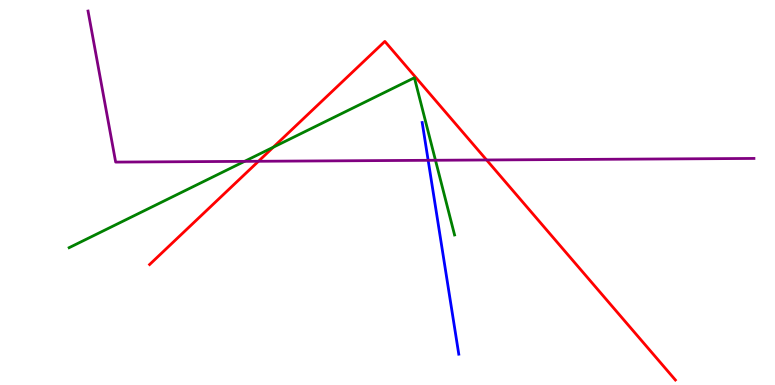[{'lines': ['blue', 'red'], 'intersections': []}, {'lines': ['green', 'red'], 'intersections': [{'x': 3.53, 'y': 6.18}]}, {'lines': ['purple', 'red'], 'intersections': [{'x': 3.34, 'y': 5.81}, {'x': 6.28, 'y': 5.84}]}, {'lines': ['blue', 'green'], 'intersections': []}, {'lines': ['blue', 'purple'], 'intersections': [{'x': 5.52, 'y': 5.84}]}, {'lines': ['green', 'purple'], 'intersections': [{'x': 3.16, 'y': 5.81}, {'x': 5.62, 'y': 5.84}]}]